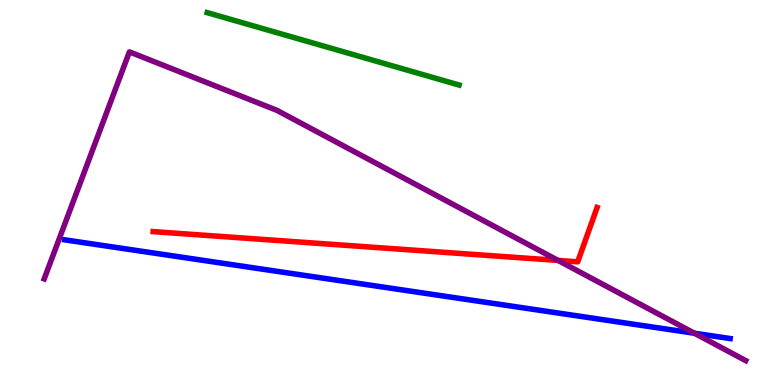[{'lines': ['blue', 'red'], 'intersections': []}, {'lines': ['green', 'red'], 'intersections': []}, {'lines': ['purple', 'red'], 'intersections': [{'x': 7.2, 'y': 3.24}]}, {'lines': ['blue', 'green'], 'intersections': []}, {'lines': ['blue', 'purple'], 'intersections': [{'x': 8.96, 'y': 1.34}]}, {'lines': ['green', 'purple'], 'intersections': []}]